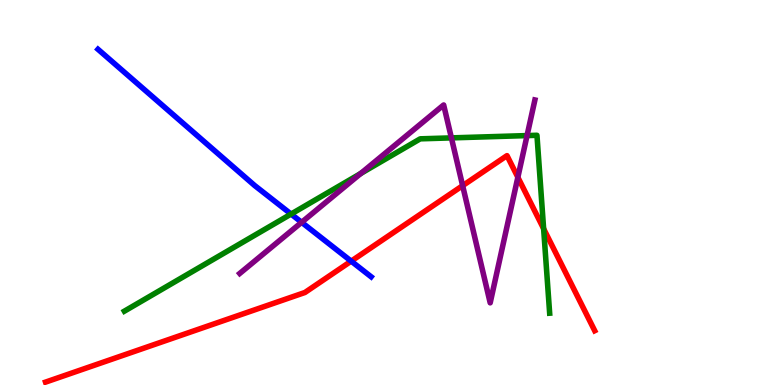[{'lines': ['blue', 'red'], 'intersections': [{'x': 4.53, 'y': 3.22}]}, {'lines': ['green', 'red'], 'intersections': [{'x': 7.01, 'y': 4.06}]}, {'lines': ['purple', 'red'], 'intersections': [{'x': 5.97, 'y': 5.18}, {'x': 6.68, 'y': 5.4}]}, {'lines': ['blue', 'green'], 'intersections': [{'x': 3.76, 'y': 4.44}]}, {'lines': ['blue', 'purple'], 'intersections': [{'x': 3.89, 'y': 4.23}]}, {'lines': ['green', 'purple'], 'intersections': [{'x': 4.65, 'y': 5.49}, {'x': 5.82, 'y': 6.42}, {'x': 6.8, 'y': 6.48}]}]